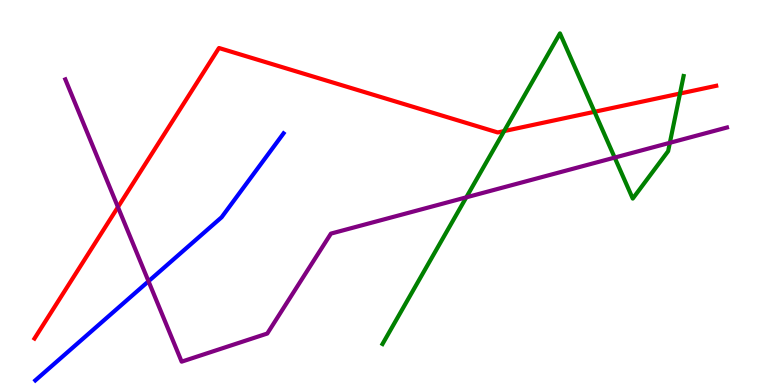[{'lines': ['blue', 'red'], 'intersections': []}, {'lines': ['green', 'red'], 'intersections': [{'x': 6.5, 'y': 6.6}, {'x': 7.67, 'y': 7.1}, {'x': 8.77, 'y': 7.57}]}, {'lines': ['purple', 'red'], 'intersections': [{'x': 1.52, 'y': 4.62}]}, {'lines': ['blue', 'green'], 'intersections': []}, {'lines': ['blue', 'purple'], 'intersections': [{'x': 1.92, 'y': 2.69}]}, {'lines': ['green', 'purple'], 'intersections': [{'x': 6.02, 'y': 4.87}, {'x': 7.93, 'y': 5.91}, {'x': 8.64, 'y': 6.29}]}]